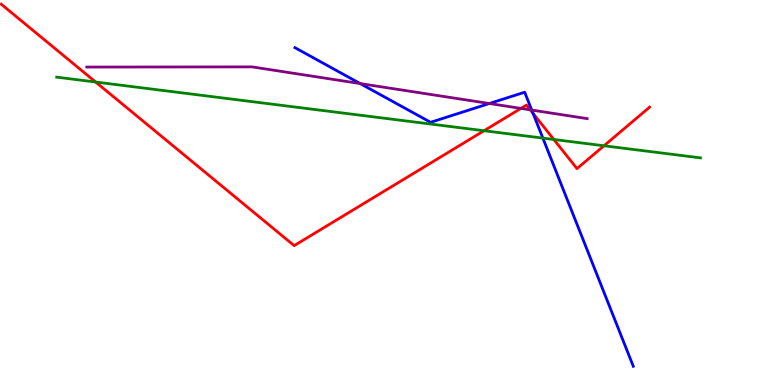[{'lines': ['blue', 'red'], 'intersections': [{'x': 6.88, 'y': 7.06}]}, {'lines': ['green', 'red'], 'intersections': [{'x': 1.23, 'y': 7.87}, {'x': 6.25, 'y': 6.6}, {'x': 7.15, 'y': 6.38}, {'x': 7.79, 'y': 6.21}]}, {'lines': ['purple', 'red'], 'intersections': [{'x': 6.72, 'y': 7.18}, {'x': 6.84, 'y': 7.15}]}, {'lines': ['blue', 'green'], 'intersections': [{'x': 7.0, 'y': 6.41}]}, {'lines': ['blue', 'purple'], 'intersections': [{'x': 4.65, 'y': 7.83}, {'x': 6.31, 'y': 7.31}, {'x': 6.86, 'y': 7.14}]}, {'lines': ['green', 'purple'], 'intersections': []}]